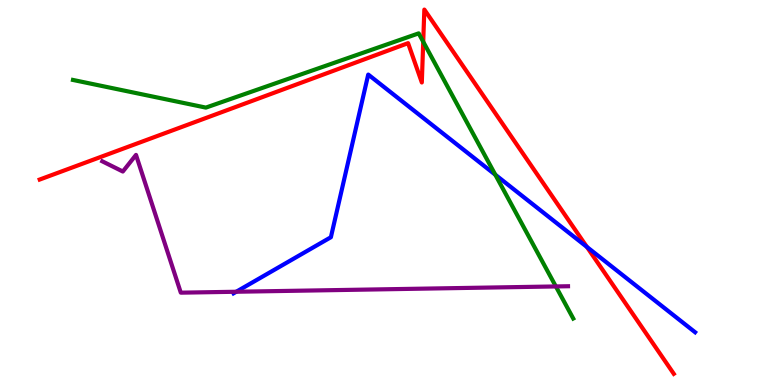[{'lines': ['blue', 'red'], 'intersections': [{'x': 7.57, 'y': 3.59}]}, {'lines': ['green', 'red'], 'intersections': [{'x': 5.46, 'y': 8.92}]}, {'lines': ['purple', 'red'], 'intersections': []}, {'lines': ['blue', 'green'], 'intersections': [{'x': 6.39, 'y': 5.46}]}, {'lines': ['blue', 'purple'], 'intersections': [{'x': 3.05, 'y': 2.42}]}, {'lines': ['green', 'purple'], 'intersections': [{'x': 7.17, 'y': 2.56}]}]